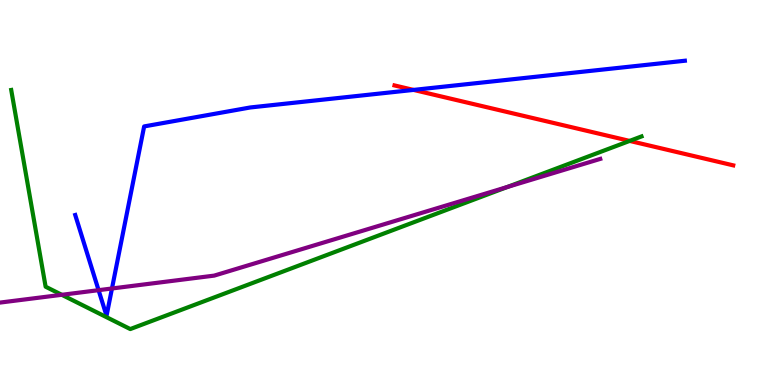[{'lines': ['blue', 'red'], 'intersections': [{'x': 5.34, 'y': 7.66}]}, {'lines': ['green', 'red'], 'intersections': [{'x': 8.12, 'y': 6.34}]}, {'lines': ['purple', 'red'], 'intersections': []}, {'lines': ['blue', 'green'], 'intersections': []}, {'lines': ['blue', 'purple'], 'intersections': [{'x': 1.27, 'y': 2.46}, {'x': 1.44, 'y': 2.51}]}, {'lines': ['green', 'purple'], 'intersections': [{'x': 0.797, 'y': 2.34}, {'x': 6.55, 'y': 5.14}]}]